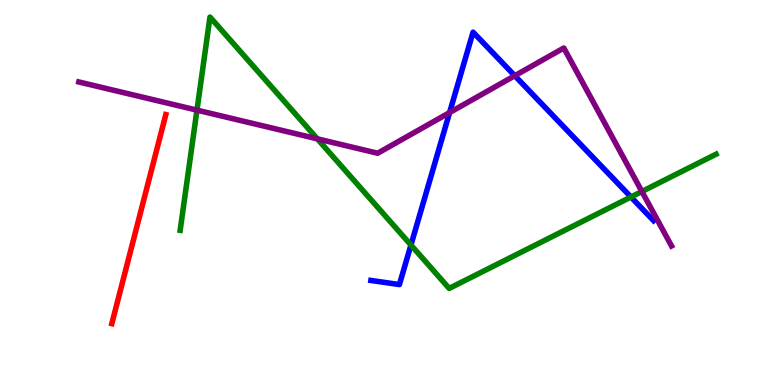[{'lines': ['blue', 'red'], 'intersections': []}, {'lines': ['green', 'red'], 'intersections': []}, {'lines': ['purple', 'red'], 'intersections': []}, {'lines': ['blue', 'green'], 'intersections': [{'x': 5.3, 'y': 3.64}, {'x': 8.14, 'y': 4.88}]}, {'lines': ['blue', 'purple'], 'intersections': [{'x': 5.8, 'y': 7.08}, {'x': 6.64, 'y': 8.03}]}, {'lines': ['green', 'purple'], 'intersections': [{'x': 2.54, 'y': 7.14}, {'x': 4.09, 'y': 6.39}, {'x': 8.28, 'y': 5.03}]}]